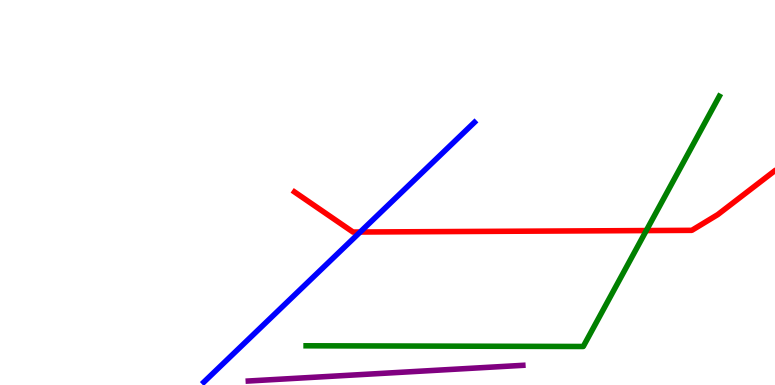[{'lines': ['blue', 'red'], 'intersections': [{'x': 4.65, 'y': 3.97}]}, {'lines': ['green', 'red'], 'intersections': [{'x': 8.34, 'y': 4.01}]}, {'lines': ['purple', 'red'], 'intersections': []}, {'lines': ['blue', 'green'], 'intersections': []}, {'lines': ['blue', 'purple'], 'intersections': []}, {'lines': ['green', 'purple'], 'intersections': []}]